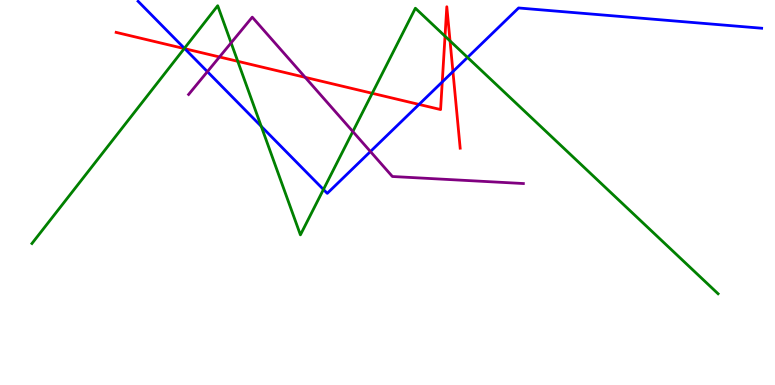[{'lines': ['blue', 'red'], 'intersections': [{'x': 2.38, 'y': 8.73}, {'x': 5.41, 'y': 7.29}, {'x': 5.71, 'y': 7.87}, {'x': 5.84, 'y': 8.14}]}, {'lines': ['green', 'red'], 'intersections': [{'x': 2.38, 'y': 8.74}, {'x': 3.07, 'y': 8.41}, {'x': 4.8, 'y': 7.58}, {'x': 5.74, 'y': 9.06}, {'x': 5.81, 'y': 8.94}]}, {'lines': ['purple', 'red'], 'intersections': [{'x': 2.83, 'y': 8.52}, {'x': 3.94, 'y': 7.99}]}, {'lines': ['blue', 'green'], 'intersections': [{'x': 2.38, 'y': 8.74}, {'x': 3.37, 'y': 6.72}, {'x': 4.17, 'y': 5.08}, {'x': 6.03, 'y': 8.51}]}, {'lines': ['blue', 'purple'], 'intersections': [{'x': 2.68, 'y': 8.14}, {'x': 4.78, 'y': 6.06}]}, {'lines': ['green', 'purple'], 'intersections': [{'x': 2.98, 'y': 8.89}, {'x': 4.55, 'y': 6.58}]}]